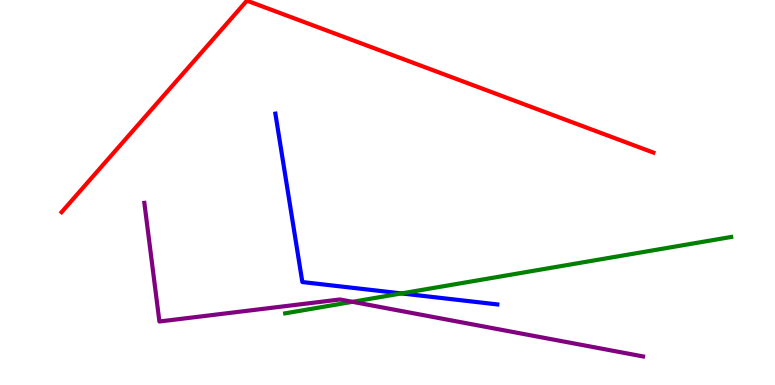[{'lines': ['blue', 'red'], 'intersections': []}, {'lines': ['green', 'red'], 'intersections': []}, {'lines': ['purple', 'red'], 'intersections': []}, {'lines': ['blue', 'green'], 'intersections': [{'x': 5.18, 'y': 2.38}]}, {'lines': ['blue', 'purple'], 'intersections': []}, {'lines': ['green', 'purple'], 'intersections': [{'x': 4.55, 'y': 2.16}]}]